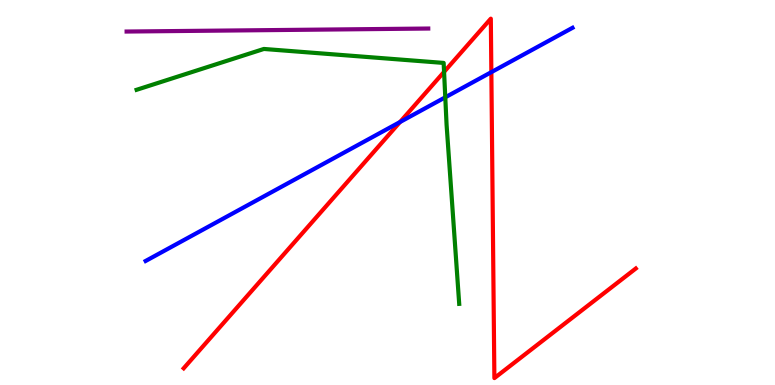[{'lines': ['blue', 'red'], 'intersections': [{'x': 5.16, 'y': 6.83}, {'x': 6.34, 'y': 8.13}]}, {'lines': ['green', 'red'], 'intersections': [{'x': 5.73, 'y': 8.13}]}, {'lines': ['purple', 'red'], 'intersections': []}, {'lines': ['blue', 'green'], 'intersections': [{'x': 5.75, 'y': 7.47}]}, {'lines': ['blue', 'purple'], 'intersections': []}, {'lines': ['green', 'purple'], 'intersections': []}]